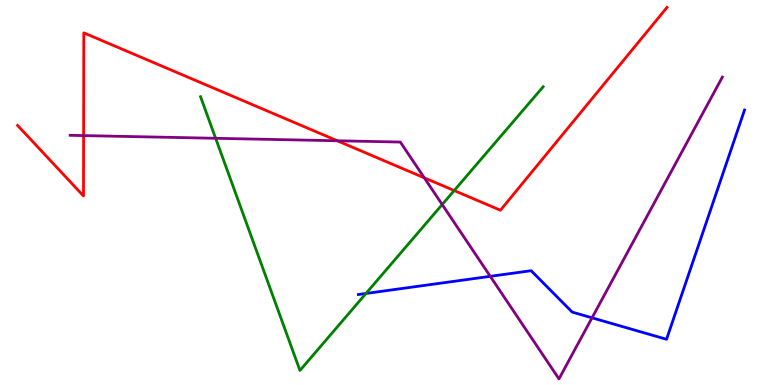[{'lines': ['blue', 'red'], 'intersections': []}, {'lines': ['green', 'red'], 'intersections': [{'x': 5.86, 'y': 5.05}]}, {'lines': ['purple', 'red'], 'intersections': [{'x': 1.08, 'y': 6.48}, {'x': 4.35, 'y': 6.34}, {'x': 5.47, 'y': 5.38}]}, {'lines': ['blue', 'green'], 'intersections': [{'x': 4.72, 'y': 2.38}]}, {'lines': ['blue', 'purple'], 'intersections': [{'x': 6.33, 'y': 2.82}, {'x': 7.64, 'y': 1.75}]}, {'lines': ['green', 'purple'], 'intersections': [{'x': 2.78, 'y': 6.41}, {'x': 5.71, 'y': 4.69}]}]